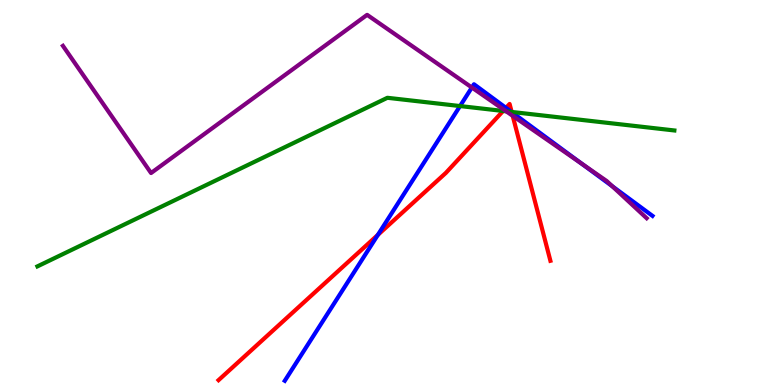[{'lines': ['blue', 'red'], 'intersections': [{'x': 4.88, 'y': 3.9}, {'x': 6.53, 'y': 7.2}, {'x': 6.6, 'y': 7.09}]}, {'lines': ['green', 'red'], 'intersections': [{'x': 6.49, 'y': 7.12}, {'x': 6.6, 'y': 7.09}]}, {'lines': ['purple', 'red'], 'intersections': [{'x': 6.5, 'y': 7.15}, {'x': 6.62, 'y': 6.99}]}, {'lines': ['blue', 'green'], 'intersections': [{'x': 5.94, 'y': 7.25}, {'x': 6.6, 'y': 7.09}]}, {'lines': ['blue', 'purple'], 'intersections': [{'x': 6.09, 'y': 7.73}, {'x': 7.51, 'y': 5.74}, {'x': 7.9, 'y': 5.16}]}, {'lines': ['green', 'purple'], 'intersections': [{'x': 6.53, 'y': 7.11}]}]